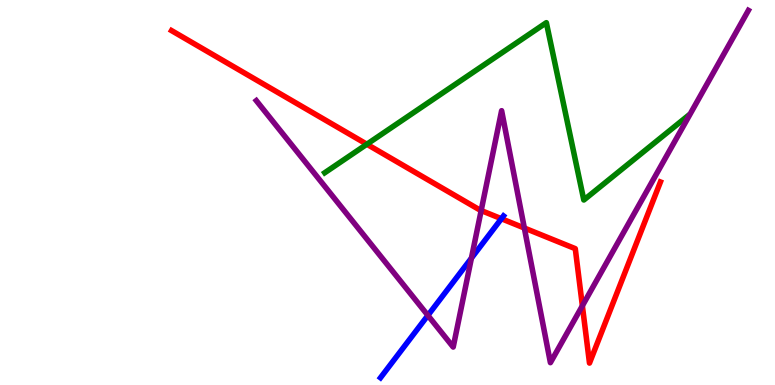[{'lines': ['blue', 'red'], 'intersections': [{'x': 6.47, 'y': 4.32}]}, {'lines': ['green', 'red'], 'intersections': [{'x': 4.73, 'y': 6.25}]}, {'lines': ['purple', 'red'], 'intersections': [{'x': 6.21, 'y': 4.53}, {'x': 6.77, 'y': 4.08}, {'x': 7.51, 'y': 2.06}]}, {'lines': ['blue', 'green'], 'intersections': []}, {'lines': ['blue', 'purple'], 'intersections': [{'x': 5.52, 'y': 1.81}, {'x': 6.08, 'y': 3.3}]}, {'lines': ['green', 'purple'], 'intersections': []}]